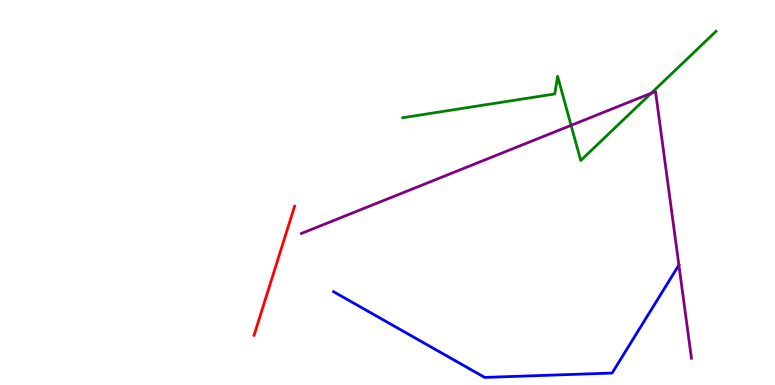[{'lines': ['blue', 'red'], 'intersections': []}, {'lines': ['green', 'red'], 'intersections': []}, {'lines': ['purple', 'red'], 'intersections': []}, {'lines': ['blue', 'green'], 'intersections': []}, {'lines': ['blue', 'purple'], 'intersections': [{'x': 8.76, 'y': 3.12}]}, {'lines': ['green', 'purple'], 'intersections': [{'x': 7.37, 'y': 6.74}, {'x': 8.4, 'y': 7.58}]}]